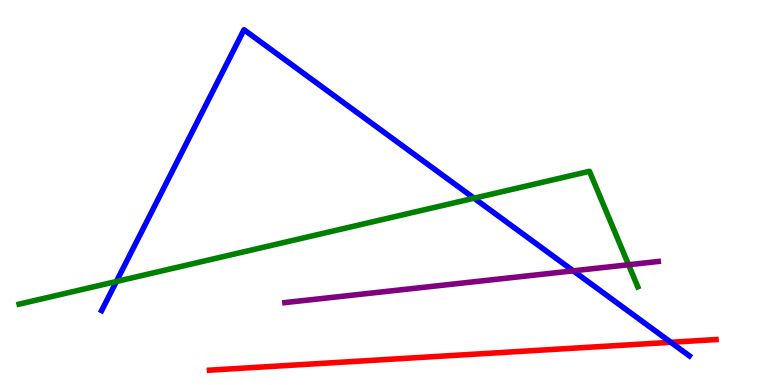[{'lines': ['blue', 'red'], 'intersections': [{'x': 8.66, 'y': 1.11}]}, {'lines': ['green', 'red'], 'intersections': []}, {'lines': ['purple', 'red'], 'intersections': []}, {'lines': ['blue', 'green'], 'intersections': [{'x': 1.5, 'y': 2.69}, {'x': 6.12, 'y': 4.85}]}, {'lines': ['blue', 'purple'], 'intersections': [{'x': 7.4, 'y': 2.97}]}, {'lines': ['green', 'purple'], 'intersections': [{'x': 8.11, 'y': 3.12}]}]